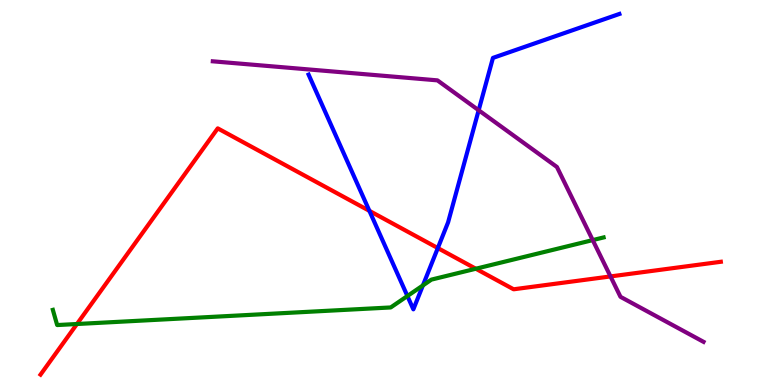[{'lines': ['blue', 'red'], 'intersections': [{'x': 4.77, 'y': 4.52}, {'x': 5.65, 'y': 3.56}]}, {'lines': ['green', 'red'], 'intersections': [{'x': 0.993, 'y': 1.58}, {'x': 6.14, 'y': 3.02}]}, {'lines': ['purple', 'red'], 'intersections': [{'x': 7.88, 'y': 2.82}]}, {'lines': ['blue', 'green'], 'intersections': [{'x': 5.26, 'y': 2.31}, {'x': 5.46, 'y': 2.59}]}, {'lines': ['blue', 'purple'], 'intersections': [{'x': 6.18, 'y': 7.14}]}, {'lines': ['green', 'purple'], 'intersections': [{'x': 7.65, 'y': 3.76}]}]